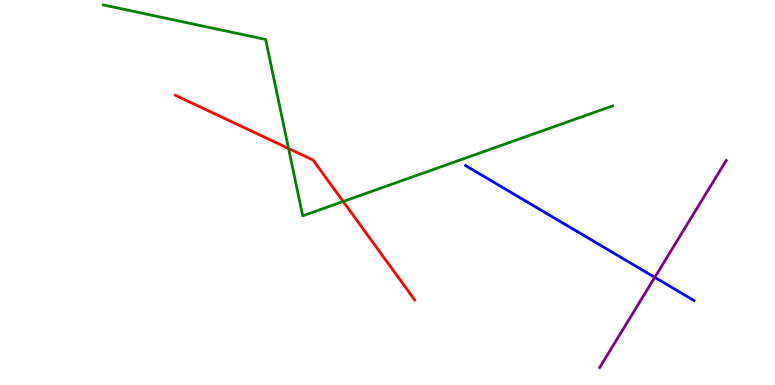[{'lines': ['blue', 'red'], 'intersections': []}, {'lines': ['green', 'red'], 'intersections': [{'x': 3.72, 'y': 6.14}, {'x': 4.43, 'y': 4.77}]}, {'lines': ['purple', 'red'], 'intersections': []}, {'lines': ['blue', 'green'], 'intersections': []}, {'lines': ['blue', 'purple'], 'intersections': [{'x': 8.45, 'y': 2.8}]}, {'lines': ['green', 'purple'], 'intersections': []}]